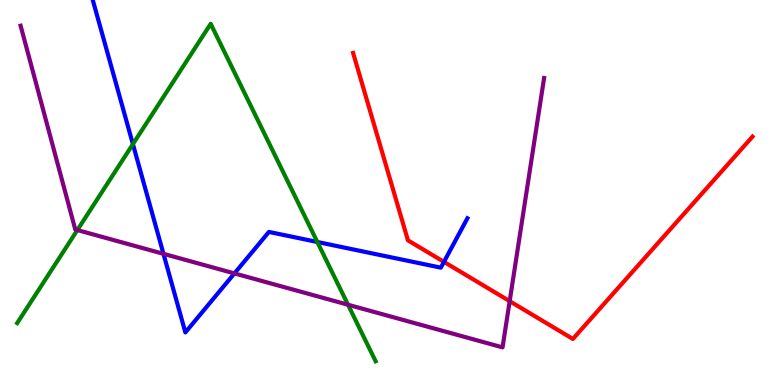[{'lines': ['blue', 'red'], 'intersections': [{'x': 5.73, 'y': 3.2}]}, {'lines': ['green', 'red'], 'intersections': []}, {'lines': ['purple', 'red'], 'intersections': [{'x': 6.58, 'y': 2.18}]}, {'lines': ['blue', 'green'], 'intersections': [{'x': 1.71, 'y': 6.26}, {'x': 4.09, 'y': 3.71}]}, {'lines': ['blue', 'purple'], 'intersections': [{'x': 2.11, 'y': 3.41}, {'x': 3.02, 'y': 2.9}]}, {'lines': ['green', 'purple'], 'intersections': [{'x': 0.998, 'y': 4.02}, {'x': 4.49, 'y': 2.08}]}]